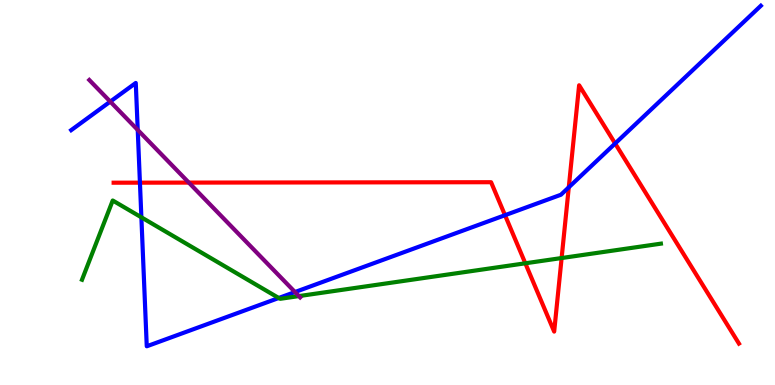[{'lines': ['blue', 'red'], 'intersections': [{'x': 1.81, 'y': 5.26}, {'x': 6.52, 'y': 4.41}, {'x': 7.34, 'y': 5.13}, {'x': 7.94, 'y': 6.27}]}, {'lines': ['green', 'red'], 'intersections': [{'x': 6.78, 'y': 3.16}, {'x': 7.25, 'y': 3.3}]}, {'lines': ['purple', 'red'], 'intersections': [{'x': 2.44, 'y': 5.26}]}, {'lines': ['blue', 'green'], 'intersections': [{'x': 1.82, 'y': 4.36}, {'x': 3.6, 'y': 2.26}]}, {'lines': ['blue', 'purple'], 'intersections': [{'x': 1.42, 'y': 7.36}, {'x': 1.78, 'y': 6.63}, {'x': 3.81, 'y': 2.41}]}, {'lines': ['green', 'purple'], 'intersections': [{'x': 3.86, 'y': 2.31}]}]